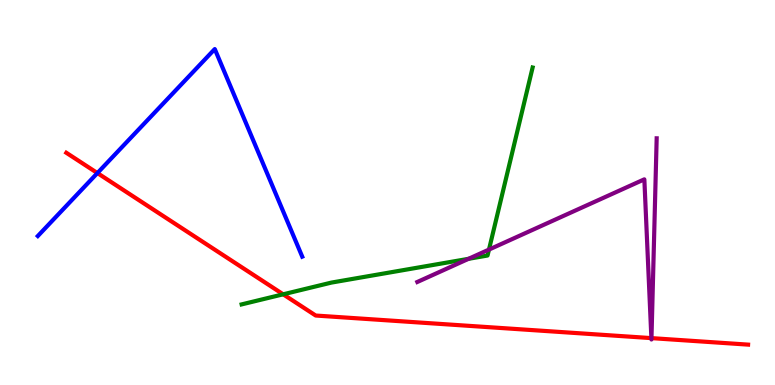[{'lines': ['blue', 'red'], 'intersections': [{'x': 1.26, 'y': 5.5}]}, {'lines': ['green', 'red'], 'intersections': [{'x': 3.65, 'y': 2.36}]}, {'lines': ['purple', 'red'], 'intersections': [{'x': 8.4, 'y': 1.22}, {'x': 8.41, 'y': 1.22}]}, {'lines': ['blue', 'green'], 'intersections': []}, {'lines': ['blue', 'purple'], 'intersections': []}, {'lines': ['green', 'purple'], 'intersections': [{'x': 6.05, 'y': 3.28}, {'x': 6.31, 'y': 3.52}]}]